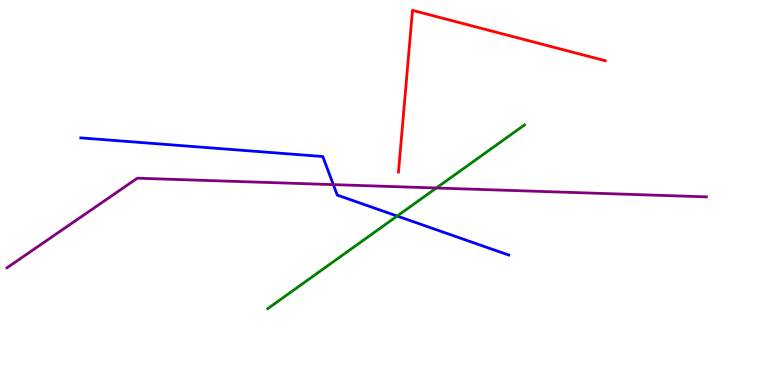[{'lines': ['blue', 'red'], 'intersections': []}, {'lines': ['green', 'red'], 'intersections': []}, {'lines': ['purple', 'red'], 'intersections': []}, {'lines': ['blue', 'green'], 'intersections': [{'x': 5.12, 'y': 4.39}]}, {'lines': ['blue', 'purple'], 'intersections': [{'x': 4.3, 'y': 5.2}]}, {'lines': ['green', 'purple'], 'intersections': [{'x': 5.63, 'y': 5.12}]}]